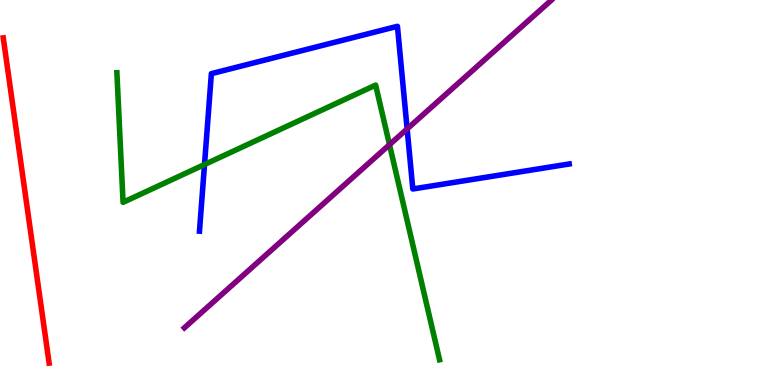[{'lines': ['blue', 'red'], 'intersections': []}, {'lines': ['green', 'red'], 'intersections': []}, {'lines': ['purple', 'red'], 'intersections': []}, {'lines': ['blue', 'green'], 'intersections': [{'x': 2.64, 'y': 5.73}]}, {'lines': ['blue', 'purple'], 'intersections': [{'x': 5.25, 'y': 6.65}]}, {'lines': ['green', 'purple'], 'intersections': [{'x': 5.03, 'y': 6.24}]}]